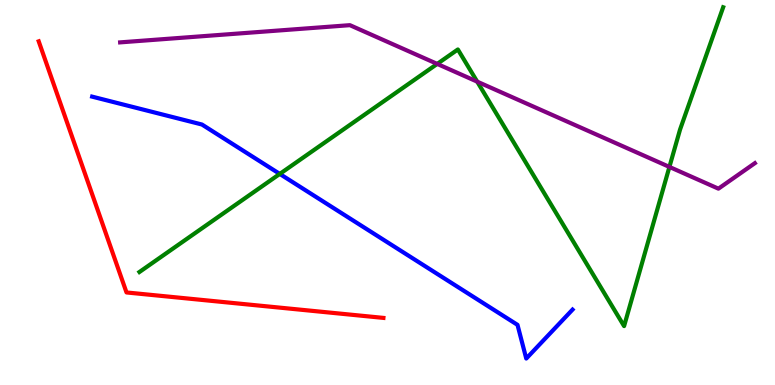[{'lines': ['blue', 'red'], 'intersections': []}, {'lines': ['green', 'red'], 'intersections': []}, {'lines': ['purple', 'red'], 'intersections': []}, {'lines': ['blue', 'green'], 'intersections': [{'x': 3.61, 'y': 5.48}]}, {'lines': ['blue', 'purple'], 'intersections': []}, {'lines': ['green', 'purple'], 'intersections': [{'x': 5.64, 'y': 8.34}, {'x': 6.16, 'y': 7.88}, {'x': 8.64, 'y': 5.66}]}]